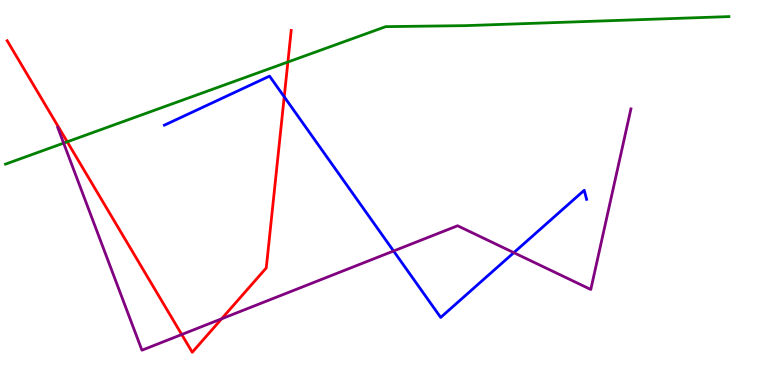[{'lines': ['blue', 'red'], 'intersections': [{'x': 3.67, 'y': 7.49}]}, {'lines': ['green', 'red'], 'intersections': [{'x': 0.868, 'y': 6.32}, {'x': 3.71, 'y': 8.39}]}, {'lines': ['purple', 'red'], 'intersections': [{'x': 2.34, 'y': 1.31}, {'x': 2.86, 'y': 1.72}]}, {'lines': ['blue', 'green'], 'intersections': []}, {'lines': ['blue', 'purple'], 'intersections': [{'x': 5.08, 'y': 3.48}, {'x': 6.63, 'y': 3.44}]}, {'lines': ['green', 'purple'], 'intersections': [{'x': 0.821, 'y': 6.28}]}]